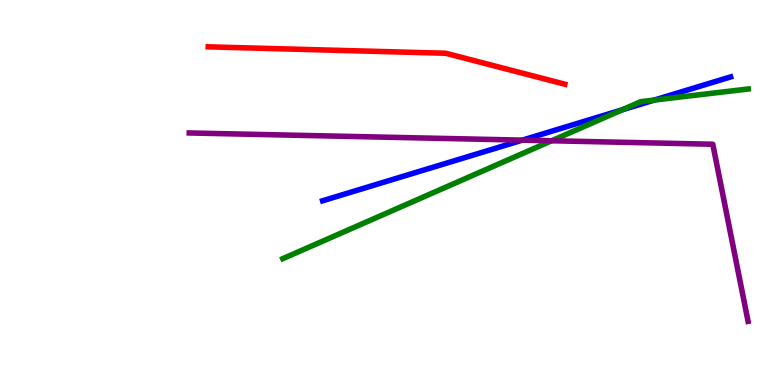[{'lines': ['blue', 'red'], 'intersections': []}, {'lines': ['green', 'red'], 'intersections': []}, {'lines': ['purple', 'red'], 'intersections': []}, {'lines': ['blue', 'green'], 'intersections': [{'x': 8.03, 'y': 7.15}, {'x': 8.44, 'y': 7.4}]}, {'lines': ['blue', 'purple'], 'intersections': [{'x': 6.74, 'y': 6.36}]}, {'lines': ['green', 'purple'], 'intersections': [{'x': 7.12, 'y': 6.34}]}]